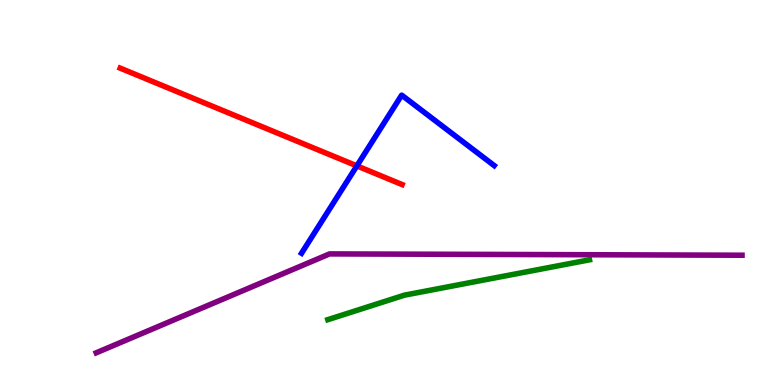[{'lines': ['blue', 'red'], 'intersections': [{'x': 4.6, 'y': 5.69}]}, {'lines': ['green', 'red'], 'intersections': []}, {'lines': ['purple', 'red'], 'intersections': []}, {'lines': ['blue', 'green'], 'intersections': []}, {'lines': ['blue', 'purple'], 'intersections': []}, {'lines': ['green', 'purple'], 'intersections': []}]